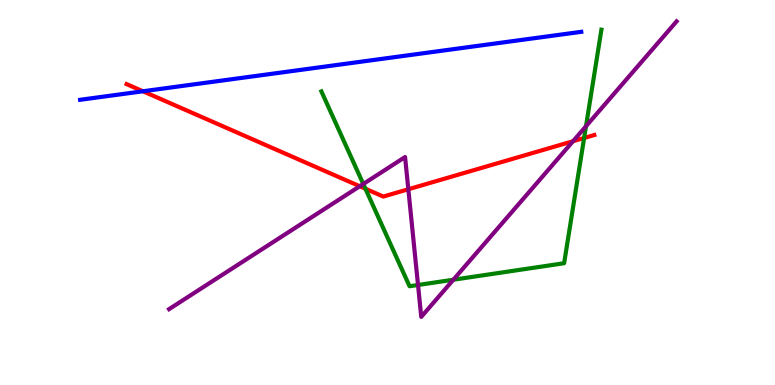[{'lines': ['blue', 'red'], 'intersections': [{'x': 1.84, 'y': 7.63}]}, {'lines': ['green', 'red'], 'intersections': [{'x': 4.72, 'y': 5.1}, {'x': 7.54, 'y': 6.42}]}, {'lines': ['purple', 'red'], 'intersections': [{'x': 4.64, 'y': 5.16}, {'x': 5.27, 'y': 5.08}, {'x': 7.39, 'y': 6.33}]}, {'lines': ['blue', 'green'], 'intersections': []}, {'lines': ['blue', 'purple'], 'intersections': []}, {'lines': ['green', 'purple'], 'intersections': [{'x': 4.69, 'y': 5.22}, {'x': 5.39, 'y': 2.6}, {'x': 5.85, 'y': 2.73}, {'x': 7.56, 'y': 6.72}]}]